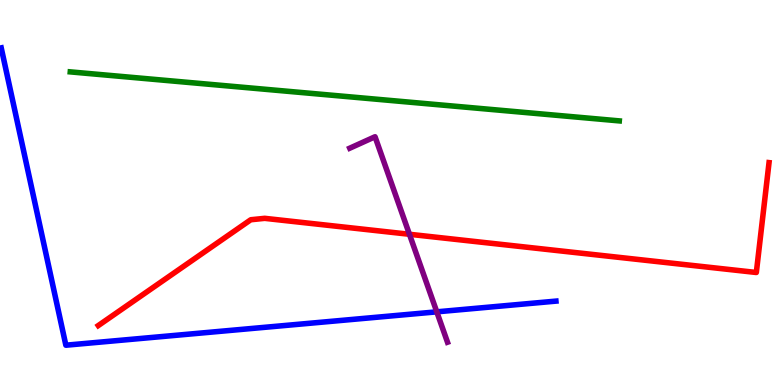[{'lines': ['blue', 'red'], 'intersections': []}, {'lines': ['green', 'red'], 'intersections': []}, {'lines': ['purple', 'red'], 'intersections': [{'x': 5.28, 'y': 3.91}]}, {'lines': ['blue', 'green'], 'intersections': []}, {'lines': ['blue', 'purple'], 'intersections': [{'x': 5.64, 'y': 1.9}]}, {'lines': ['green', 'purple'], 'intersections': []}]